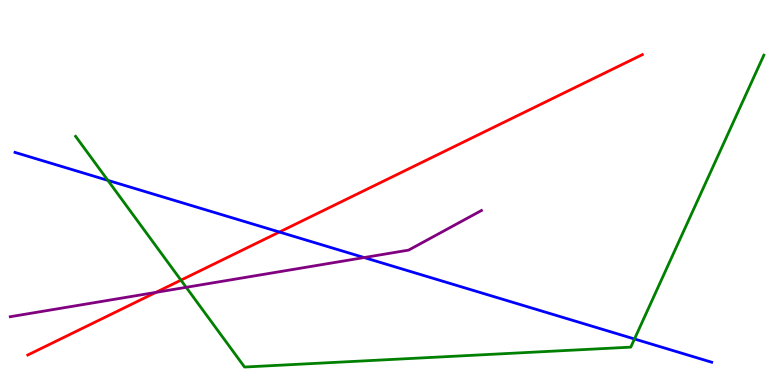[{'lines': ['blue', 'red'], 'intersections': [{'x': 3.61, 'y': 3.97}]}, {'lines': ['green', 'red'], 'intersections': [{'x': 2.33, 'y': 2.72}]}, {'lines': ['purple', 'red'], 'intersections': [{'x': 2.01, 'y': 2.41}]}, {'lines': ['blue', 'green'], 'intersections': [{'x': 1.39, 'y': 5.32}, {'x': 8.19, 'y': 1.2}]}, {'lines': ['blue', 'purple'], 'intersections': [{'x': 4.7, 'y': 3.31}]}, {'lines': ['green', 'purple'], 'intersections': [{'x': 2.4, 'y': 2.54}]}]